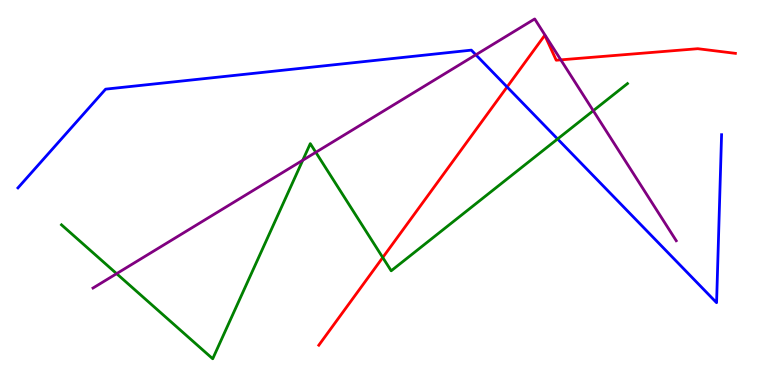[{'lines': ['blue', 'red'], 'intersections': [{'x': 6.54, 'y': 7.74}]}, {'lines': ['green', 'red'], 'intersections': [{'x': 4.94, 'y': 3.31}]}, {'lines': ['purple', 'red'], 'intersections': [{'x': 7.24, 'y': 8.45}]}, {'lines': ['blue', 'green'], 'intersections': [{'x': 7.19, 'y': 6.39}]}, {'lines': ['blue', 'purple'], 'intersections': [{'x': 6.14, 'y': 8.58}]}, {'lines': ['green', 'purple'], 'intersections': [{'x': 1.5, 'y': 2.89}, {'x': 3.91, 'y': 5.84}, {'x': 4.07, 'y': 6.04}, {'x': 7.65, 'y': 7.12}]}]